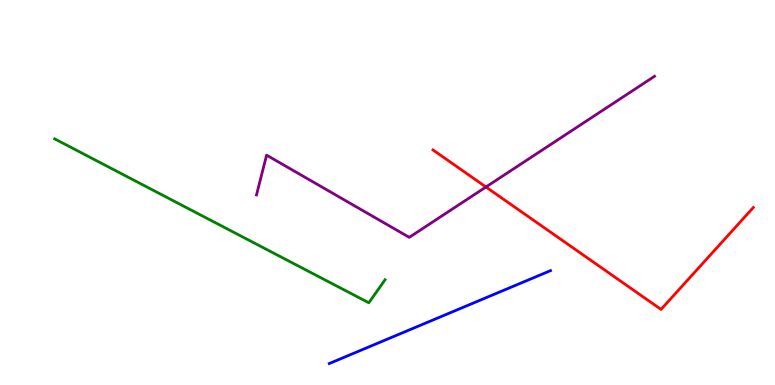[{'lines': ['blue', 'red'], 'intersections': []}, {'lines': ['green', 'red'], 'intersections': []}, {'lines': ['purple', 'red'], 'intersections': [{'x': 6.27, 'y': 5.14}]}, {'lines': ['blue', 'green'], 'intersections': []}, {'lines': ['blue', 'purple'], 'intersections': []}, {'lines': ['green', 'purple'], 'intersections': []}]